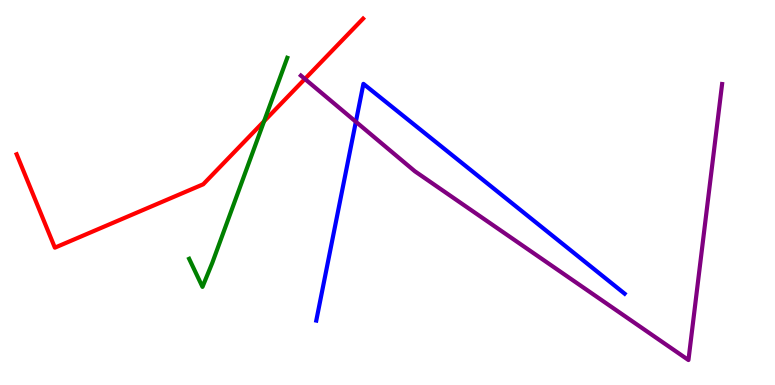[{'lines': ['blue', 'red'], 'intersections': []}, {'lines': ['green', 'red'], 'intersections': [{'x': 3.41, 'y': 6.85}]}, {'lines': ['purple', 'red'], 'intersections': [{'x': 3.93, 'y': 7.95}]}, {'lines': ['blue', 'green'], 'intersections': []}, {'lines': ['blue', 'purple'], 'intersections': [{'x': 4.59, 'y': 6.84}]}, {'lines': ['green', 'purple'], 'intersections': []}]